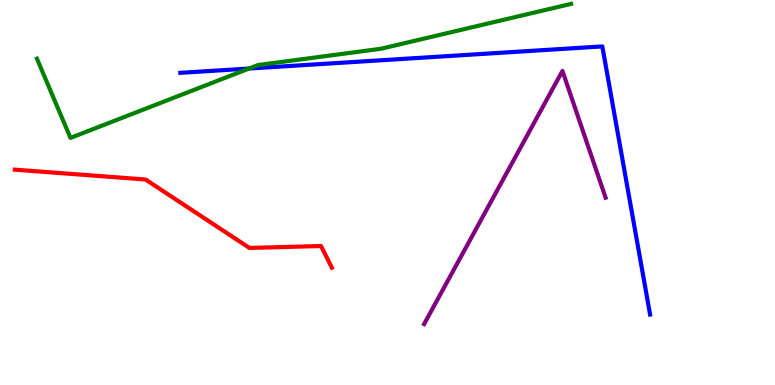[{'lines': ['blue', 'red'], 'intersections': []}, {'lines': ['green', 'red'], 'intersections': []}, {'lines': ['purple', 'red'], 'intersections': []}, {'lines': ['blue', 'green'], 'intersections': [{'x': 3.21, 'y': 8.22}]}, {'lines': ['blue', 'purple'], 'intersections': []}, {'lines': ['green', 'purple'], 'intersections': []}]